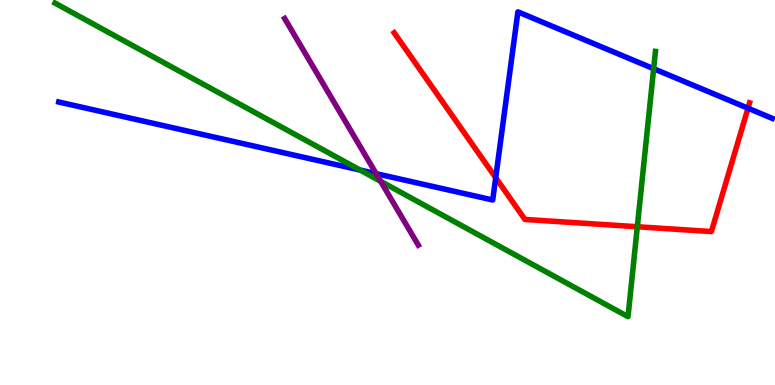[{'lines': ['blue', 'red'], 'intersections': [{'x': 6.4, 'y': 5.38}, {'x': 9.65, 'y': 7.19}]}, {'lines': ['green', 'red'], 'intersections': [{'x': 8.22, 'y': 4.11}]}, {'lines': ['purple', 'red'], 'intersections': []}, {'lines': ['blue', 'green'], 'intersections': [{'x': 4.65, 'y': 5.58}, {'x': 8.43, 'y': 8.22}]}, {'lines': ['blue', 'purple'], 'intersections': [{'x': 4.85, 'y': 5.49}]}, {'lines': ['green', 'purple'], 'intersections': [{'x': 4.91, 'y': 5.29}]}]